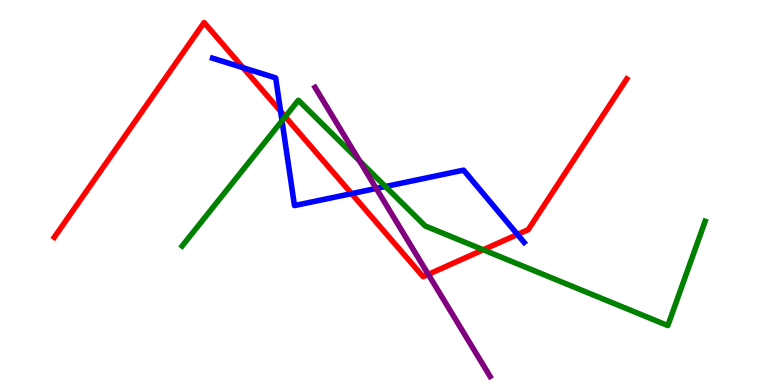[{'lines': ['blue', 'red'], 'intersections': [{'x': 3.14, 'y': 8.24}, {'x': 3.62, 'y': 7.11}, {'x': 4.54, 'y': 4.97}, {'x': 6.68, 'y': 3.91}]}, {'lines': ['green', 'red'], 'intersections': [{'x': 3.68, 'y': 6.97}, {'x': 6.24, 'y': 3.51}]}, {'lines': ['purple', 'red'], 'intersections': [{'x': 5.53, 'y': 2.87}]}, {'lines': ['blue', 'green'], 'intersections': [{'x': 3.64, 'y': 6.86}, {'x': 4.97, 'y': 5.15}]}, {'lines': ['blue', 'purple'], 'intersections': [{'x': 4.85, 'y': 5.11}]}, {'lines': ['green', 'purple'], 'intersections': [{'x': 4.64, 'y': 5.82}]}]